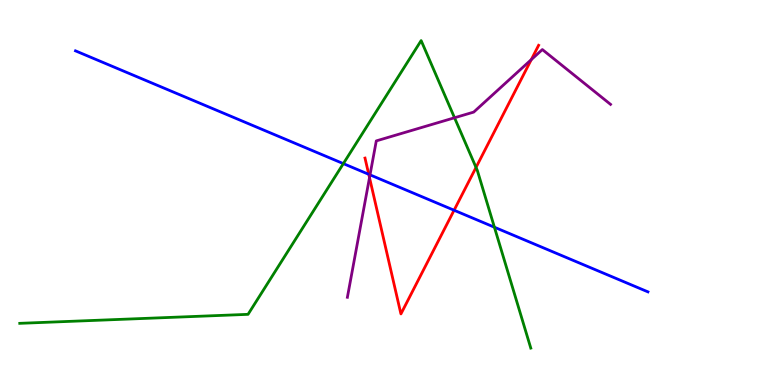[{'lines': ['blue', 'red'], 'intersections': [{'x': 4.76, 'y': 5.47}, {'x': 5.86, 'y': 4.54}]}, {'lines': ['green', 'red'], 'intersections': [{'x': 6.14, 'y': 5.65}]}, {'lines': ['purple', 'red'], 'intersections': [{'x': 4.77, 'y': 5.39}, {'x': 6.86, 'y': 8.45}]}, {'lines': ['blue', 'green'], 'intersections': [{'x': 4.43, 'y': 5.75}, {'x': 6.38, 'y': 4.1}]}, {'lines': ['blue', 'purple'], 'intersections': [{'x': 4.77, 'y': 5.46}]}, {'lines': ['green', 'purple'], 'intersections': [{'x': 5.86, 'y': 6.94}]}]